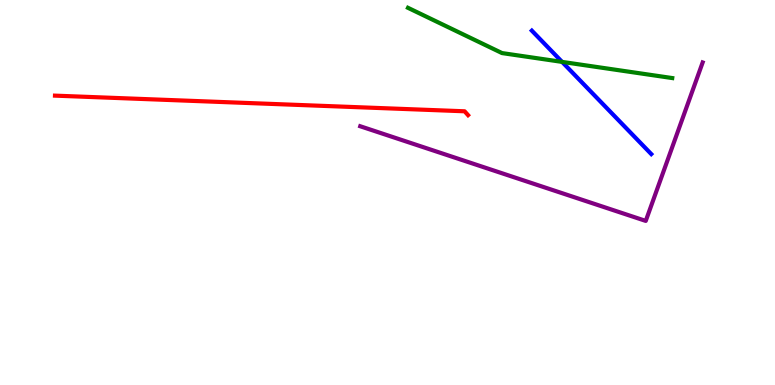[{'lines': ['blue', 'red'], 'intersections': []}, {'lines': ['green', 'red'], 'intersections': []}, {'lines': ['purple', 'red'], 'intersections': []}, {'lines': ['blue', 'green'], 'intersections': [{'x': 7.25, 'y': 8.39}]}, {'lines': ['blue', 'purple'], 'intersections': []}, {'lines': ['green', 'purple'], 'intersections': []}]